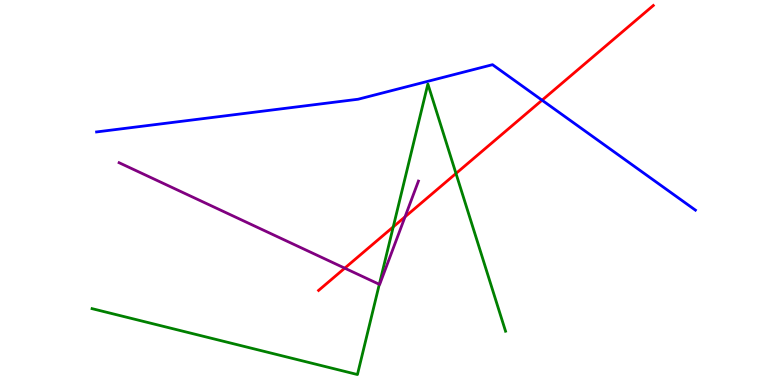[{'lines': ['blue', 'red'], 'intersections': [{'x': 6.99, 'y': 7.4}]}, {'lines': ['green', 'red'], 'intersections': [{'x': 5.07, 'y': 4.11}, {'x': 5.88, 'y': 5.49}]}, {'lines': ['purple', 'red'], 'intersections': [{'x': 4.45, 'y': 3.03}, {'x': 5.23, 'y': 4.37}]}, {'lines': ['blue', 'green'], 'intersections': []}, {'lines': ['blue', 'purple'], 'intersections': []}, {'lines': ['green', 'purple'], 'intersections': [{'x': 4.89, 'y': 2.61}]}]